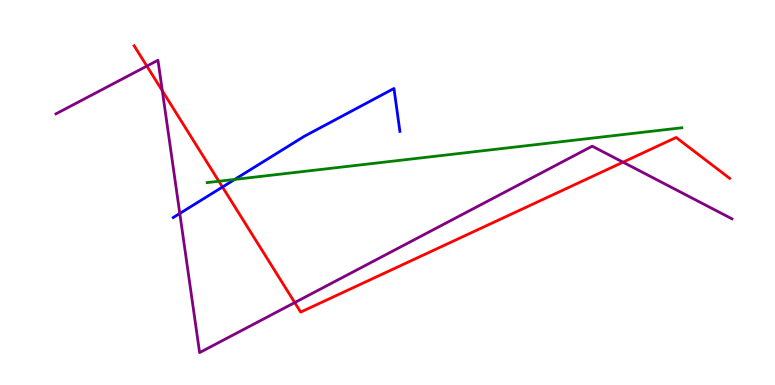[{'lines': ['blue', 'red'], 'intersections': [{'x': 2.87, 'y': 5.14}]}, {'lines': ['green', 'red'], 'intersections': [{'x': 2.82, 'y': 5.29}]}, {'lines': ['purple', 'red'], 'intersections': [{'x': 1.89, 'y': 8.28}, {'x': 2.09, 'y': 7.64}, {'x': 3.8, 'y': 2.14}, {'x': 8.04, 'y': 5.79}]}, {'lines': ['blue', 'green'], 'intersections': [{'x': 3.03, 'y': 5.34}]}, {'lines': ['blue', 'purple'], 'intersections': [{'x': 2.32, 'y': 4.46}]}, {'lines': ['green', 'purple'], 'intersections': []}]